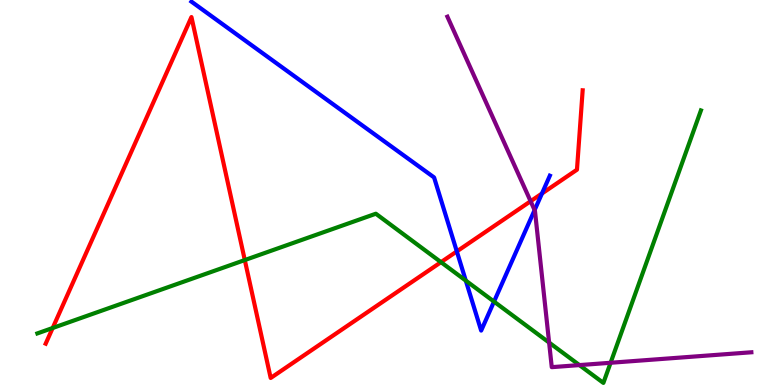[{'lines': ['blue', 'red'], 'intersections': [{'x': 5.89, 'y': 3.47}, {'x': 6.99, 'y': 4.97}]}, {'lines': ['green', 'red'], 'intersections': [{'x': 0.68, 'y': 1.48}, {'x': 3.16, 'y': 3.25}, {'x': 5.69, 'y': 3.19}]}, {'lines': ['purple', 'red'], 'intersections': [{'x': 6.85, 'y': 4.77}]}, {'lines': ['blue', 'green'], 'intersections': [{'x': 6.01, 'y': 2.71}, {'x': 6.37, 'y': 2.17}]}, {'lines': ['blue', 'purple'], 'intersections': [{'x': 6.9, 'y': 4.54}]}, {'lines': ['green', 'purple'], 'intersections': [{'x': 7.09, 'y': 1.1}, {'x': 7.48, 'y': 0.517}, {'x': 7.88, 'y': 0.577}]}]